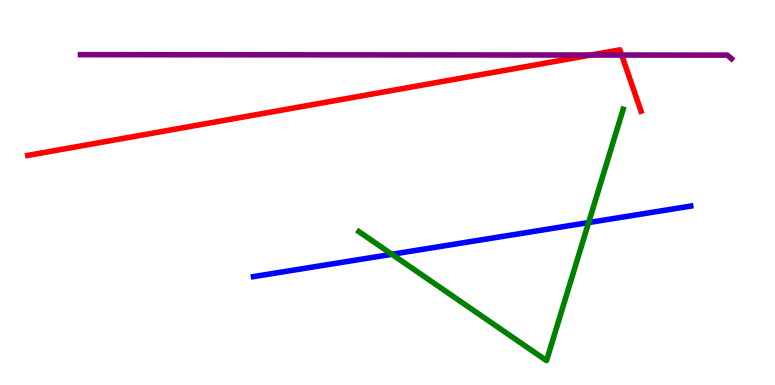[{'lines': ['blue', 'red'], 'intersections': []}, {'lines': ['green', 'red'], 'intersections': []}, {'lines': ['purple', 'red'], 'intersections': [{'x': 7.62, 'y': 8.57}, {'x': 8.02, 'y': 8.57}]}, {'lines': ['blue', 'green'], 'intersections': [{'x': 5.06, 'y': 3.4}, {'x': 7.6, 'y': 4.22}]}, {'lines': ['blue', 'purple'], 'intersections': []}, {'lines': ['green', 'purple'], 'intersections': []}]